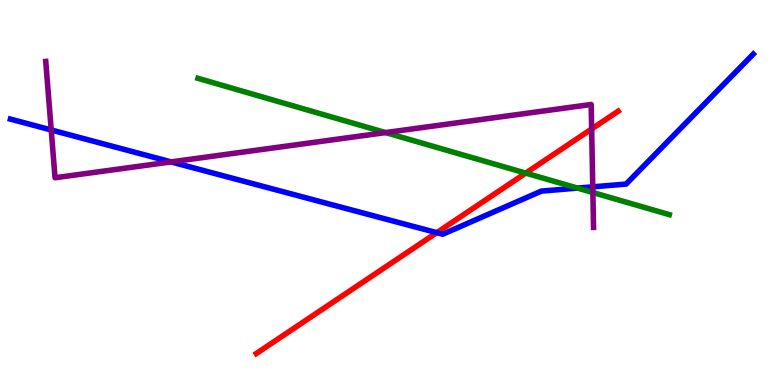[{'lines': ['blue', 'red'], 'intersections': [{'x': 5.64, 'y': 3.96}]}, {'lines': ['green', 'red'], 'intersections': [{'x': 6.78, 'y': 5.5}]}, {'lines': ['purple', 'red'], 'intersections': [{'x': 7.63, 'y': 6.65}]}, {'lines': ['blue', 'green'], 'intersections': [{'x': 7.45, 'y': 5.11}]}, {'lines': ['blue', 'purple'], 'intersections': [{'x': 0.661, 'y': 6.62}, {'x': 2.21, 'y': 5.79}, {'x': 7.65, 'y': 5.15}]}, {'lines': ['green', 'purple'], 'intersections': [{'x': 4.98, 'y': 6.56}, {'x': 7.65, 'y': 5.0}]}]